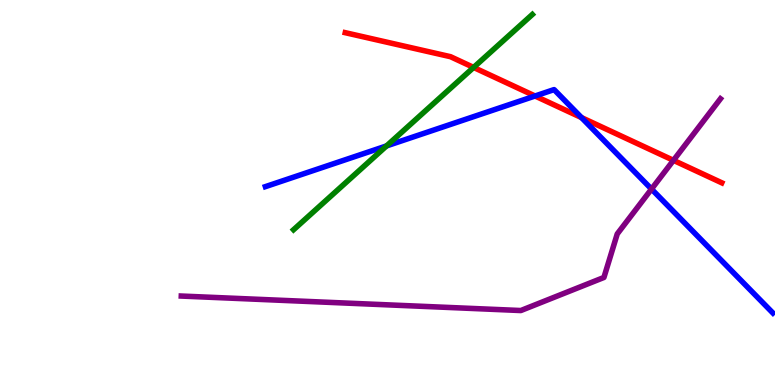[{'lines': ['blue', 'red'], 'intersections': [{'x': 6.9, 'y': 7.51}, {'x': 7.5, 'y': 6.95}]}, {'lines': ['green', 'red'], 'intersections': [{'x': 6.11, 'y': 8.25}]}, {'lines': ['purple', 'red'], 'intersections': [{'x': 8.69, 'y': 5.84}]}, {'lines': ['blue', 'green'], 'intersections': [{'x': 4.99, 'y': 6.21}]}, {'lines': ['blue', 'purple'], 'intersections': [{'x': 8.41, 'y': 5.09}]}, {'lines': ['green', 'purple'], 'intersections': []}]